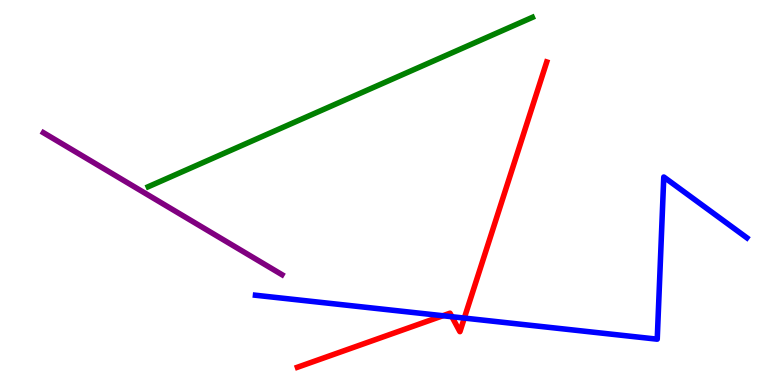[{'lines': ['blue', 'red'], 'intersections': [{'x': 5.71, 'y': 1.8}, {'x': 5.83, 'y': 1.77}, {'x': 5.99, 'y': 1.74}]}, {'lines': ['green', 'red'], 'intersections': []}, {'lines': ['purple', 'red'], 'intersections': []}, {'lines': ['blue', 'green'], 'intersections': []}, {'lines': ['blue', 'purple'], 'intersections': []}, {'lines': ['green', 'purple'], 'intersections': []}]